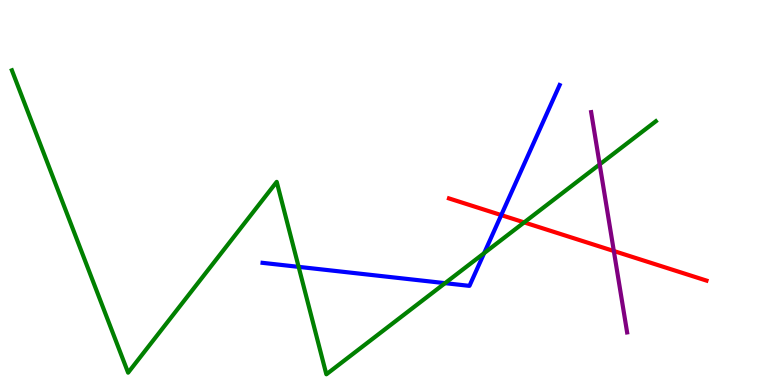[{'lines': ['blue', 'red'], 'intersections': [{'x': 6.47, 'y': 4.41}]}, {'lines': ['green', 'red'], 'intersections': [{'x': 6.76, 'y': 4.22}]}, {'lines': ['purple', 'red'], 'intersections': [{'x': 7.92, 'y': 3.48}]}, {'lines': ['blue', 'green'], 'intersections': [{'x': 3.85, 'y': 3.07}, {'x': 5.74, 'y': 2.65}, {'x': 6.25, 'y': 3.43}]}, {'lines': ['blue', 'purple'], 'intersections': []}, {'lines': ['green', 'purple'], 'intersections': [{'x': 7.74, 'y': 5.73}]}]